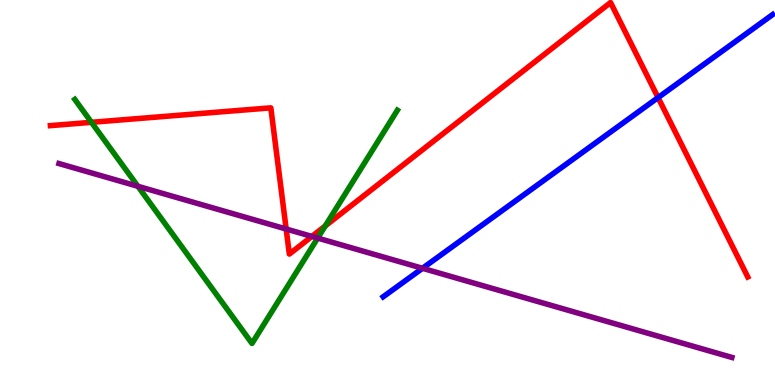[{'lines': ['blue', 'red'], 'intersections': [{'x': 8.49, 'y': 7.47}]}, {'lines': ['green', 'red'], 'intersections': [{'x': 1.18, 'y': 6.82}, {'x': 4.2, 'y': 4.13}]}, {'lines': ['purple', 'red'], 'intersections': [{'x': 3.69, 'y': 4.05}, {'x': 4.02, 'y': 3.86}]}, {'lines': ['blue', 'green'], 'intersections': []}, {'lines': ['blue', 'purple'], 'intersections': [{'x': 5.45, 'y': 3.03}]}, {'lines': ['green', 'purple'], 'intersections': [{'x': 1.78, 'y': 5.16}, {'x': 4.1, 'y': 3.82}]}]